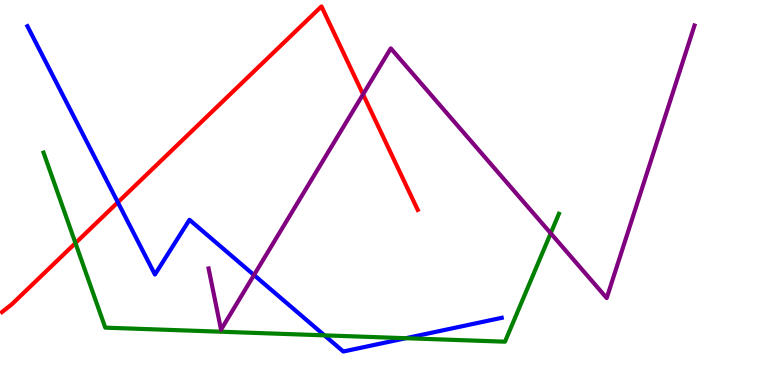[{'lines': ['blue', 'red'], 'intersections': [{'x': 1.52, 'y': 4.75}]}, {'lines': ['green', 'red'], 'intersections': [{'x': 0.974, 'y': 3.69}]}, {'lines': ['purple', 'red'], 'intersections': [{'x': 4.68, 'y': 7.55}]}, {'lines': ['blue', 'green'], 'intersections': [{'x': 4.19, 'y': 1.29}, {'x': 5.24, 'y': 1.22}]}, {'lines': ['blue', 'purple'], 'intersections': [{'x': 3.28, 'y': 2.86}]}, {'lines': ['green', 'purple'], 'intersections': [{'x': 7.11, 'y': 3.94}]}]